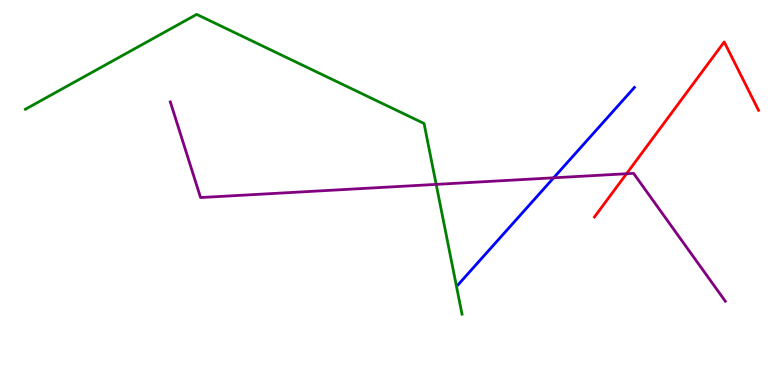[{'lines': ['blue', 'red'], 'intersections': []}, {'lines': ['green', 'red'], 'intersections': []}, {'lines': ['purple', 'red'], 'intersections': [{'x': 8.08, 'y': 5.49}]}, {'lines': ['blue', 'green'], 'intersections': []}, {'lines': ['blue', 'purple'], 'intersections': [{'x': 7.14, 'y': 5.38}]}, {'lines': ['green', 'purple'], 'intersections': [{'x': 5.63, 'y': 5.21}]}]